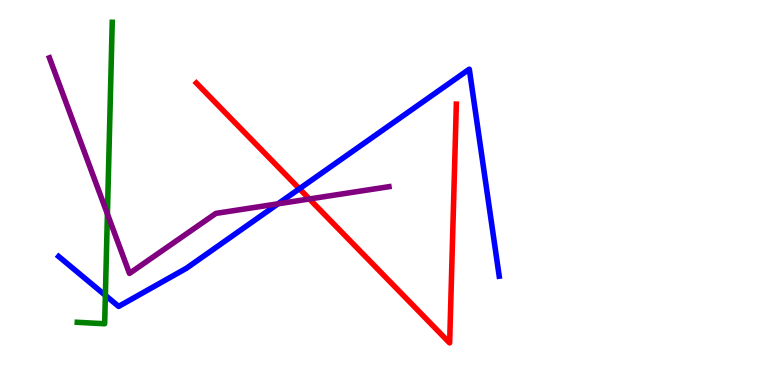[{'lines': ['blue', 'red'], 'intersections': [{'x': 3.86, 'y': 5.1}]}, {'lines': ['green', 'red'], 'intersections': []}, {'lines': ['purple', 'red'], 'intersections': [{'x': 3.99, 'y': 4.83}]}, {'lines': ['blue', 'green'], 'intersections': [{'x': 1.36, 'y': 2.33}]}, {'lines': ['blue', 'purple'], 'intersections': [{'x': 3.59, 'y': 4.71}]}, {'lines': ['green', 'purple'], 'intersections': [{'x': 1.39, 'y': 4.44}]}]